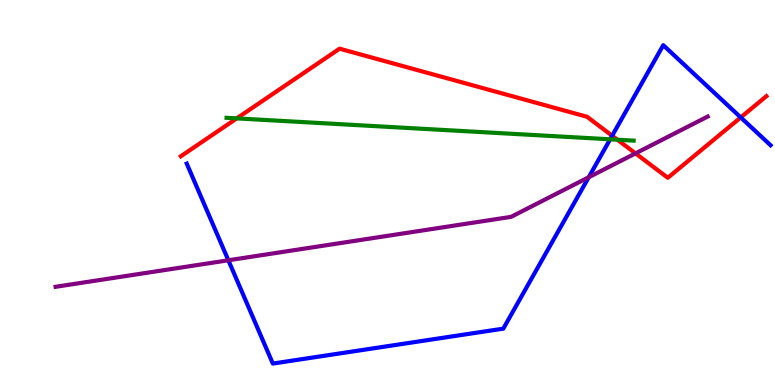[{'lines': ['blue', 'red'], 'intersections': [{'x': 7.9, 'y': 6.47}, {'x': 9.56, 'y': 6.95}]}, {'lines': ['green', 'red'], 'intersections': [{'x': 3.05, 'y': 6.93}, {'x': 7.97, 'y': 6.37}]}, {'lines': ['purple', 'red'], 'intersections': [{'x': 8.2, 'y': 6.02}]}, {'lines': ['blue', 'green'], 'intersections': [{'x': 7.87, 'y': 6.38}]}, {'lines': ['blue', 'purple'], 'intersections': [{'x': 2.95, 'y': 3.24}, {'x': 7.6, 'y': 5.4}]}, {'lines': ['green', 'purple'], 'intersections': []}]